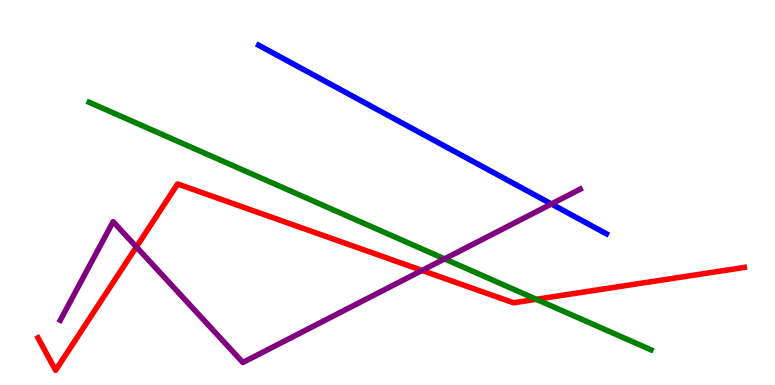[{'lines': ['blue', 'red'], 'intersections': []}, {'lines': ['green', 'red'], 'intersections': [{'x': 6.92, 'y': 2.23}]}, {'lines': ['purple', 'red'], 'intersections': [{'x': 1.76, 'y': 3.59}, {'x': 5.45, 'y': 2.98}]}, {'lines': ['blue', 'green'], 'intersections': []}, {'lines': ['blue', 'purple'], 'intersections': [{'x': 7.11, 'y': 4.7}]}, {'lines': ['green', 'purple'], 'intersections': [{'x': 5.74, 'y': 3.28}]}]